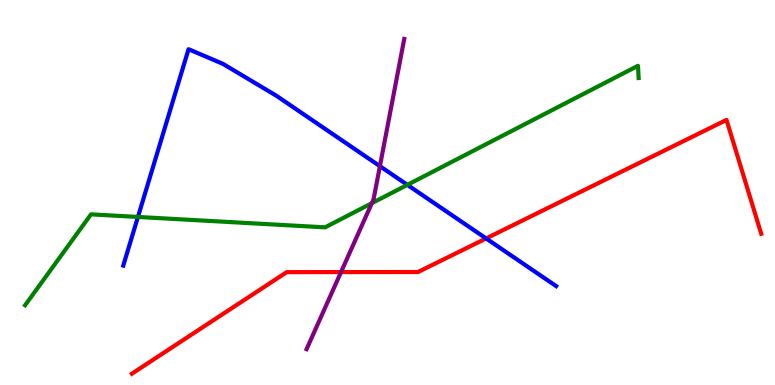[{'lines': ['blue', 'red'], 'intersections': [{'x': 6.27, 'y': 3.81}]}, {'lines': ['green', 'red'], 'intersections': []}, {'lines': ['purple', 'red'], 'intersections': [{'x': 4.4, 'y': 2.93}]}, {'lines': ['blue', 'green'], 'intersections': [{'x': 1.78, 'y': 4.36}, {'x': 5.26, 'y': 5.2}]}, {'lines': ['blue', 'purple'], 'intersections': [{'x': 4.9, 'y': 5.68}]}, {'lines': ['green', 'purple'], 'intersections': [{'x': 4.8, 'y': 4.72}]}]